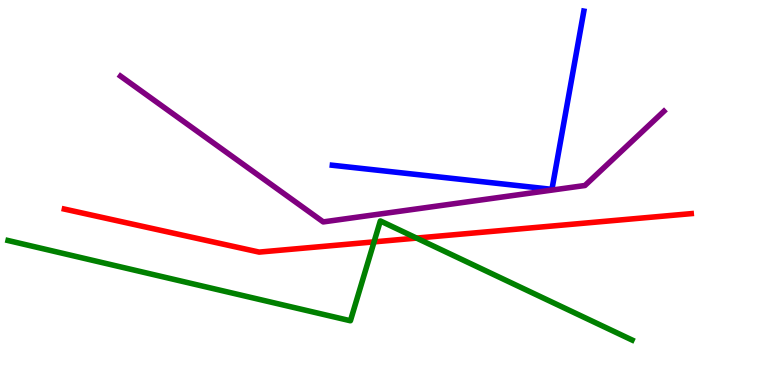[{'lines': ['blue', 'red'], 'intersections': []}, {'lines': ['green', 'red'], 'intersections': [{'x': 4.83, 'y': 3.72}, {'x': 5.38, 'y': 3.82}]}, {'lines': ['purple', 'red'], 'intersections': []}, {'lines': ['blue', 'green'], 'intersections': []}, {'lines': ['blue', 'purple'], 'intersections': []}, {'lines': ['green', 'purple'], 'intersections': []}]